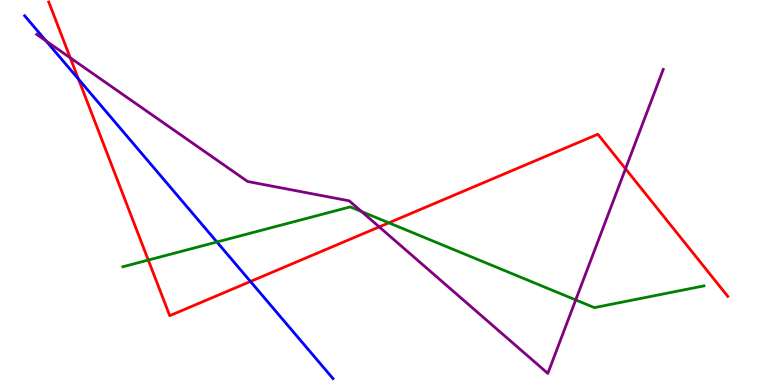[{'lines': ['blue', 'red'], 'intersections': [{'x': 1.01, 'y': 7.95}, {'x': 3.23, 'y': 2.69}]}, {'lines': ['green', 'red'], 'intersections': [{'x': 1.91, 'y': 3.25}, {'x': 5.02, 'y': 4.21}]}, {'lines': ['purple', 'red'], 'intersections': [{'x': 0.907, 'y': 8.5}, {'x': 4.89, 'y': 4.11}, {'x': 8.07, 'y': 5.62}]}, {'lines': ['blue', 'green'], 'intersections': [{'x': 2.8, 'y': 3.71}]}, {'lines': ['blue', 'purple'], 'intersections': [{'x': 0.594, 'y': 8.94}]}, {'lines': ['green', 'purple'], 'intersections': [{'x': 4.67, 'y': 4.51}, {'x': 7.43, 'y': 2.21}]}]